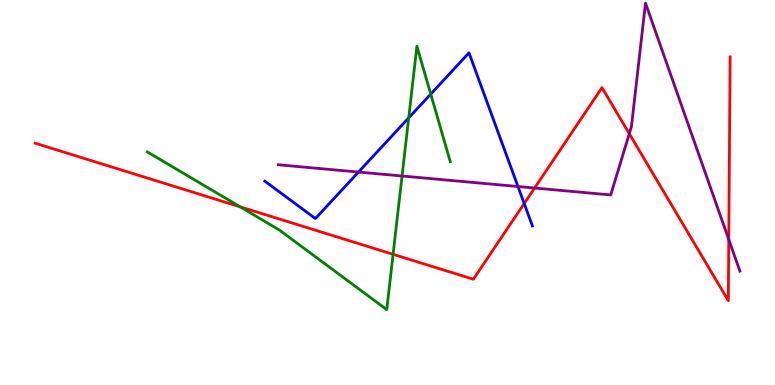[{'lines': ['blue', 'red'], 'intersections': [{'x': 6.76, 'y': 4.71}]}, {'lines': ['green', 'red'], 'intersections': [{'x': 3.1, 'y': 4.63}, {'x': 5.07, 'y': 3.39}]}, {'lines': ['purple', 'red'], 'intersections': [{'x': 6.9, 'y': 5.12}, {'x': 8.12, 'y': 6.53}, {'x': 9.4, 'y': 3.78}]}, {'lines': ['blue', 'green'], 'intersections': [{'x': 5.27, 'y': 6.94}, {'x': 5.56, 'y': 7.56}]}, {'lines': ['blue', 'purple'], 'intersections': [{'x': 4.63, 'y': 5.53}, {'x': 6.68, 'y': 5.16}]}, {'lines': ['green', 'purple'], 'intersections': [{'x': 5.19, 'y': 5.43}]}]